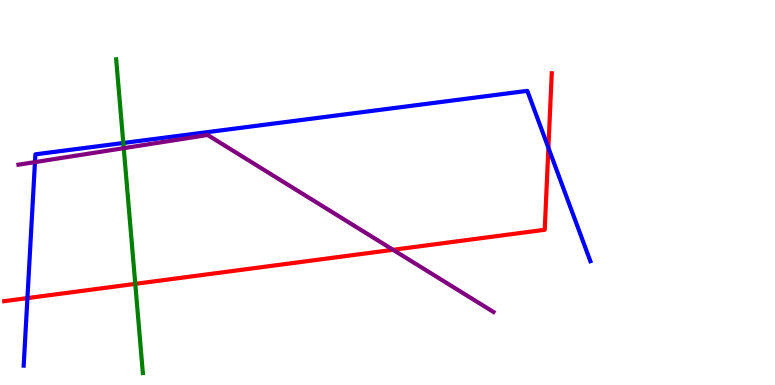[{'lines': ['blue', 'red'], 'intersections': [{'x': 0.354, 'y': 2.26}, {'x': 7.08, 'y': 6.16}]}, {'lines': ['green', 'red'], 'intersections': [{'x': 1.75, 'y': 2.63}]}, {'lines': ['purple', 'red'], 'intersections': [{'x': 5.07, 'y': 3.51}]}, {'lines': ['blue', 'green'], 'intersections': [{'x': 1.59, 'y': 6.29}]}, {'lines': ['blue', 'purple'], 'intersections': [{'x': 0.451, 'y': 5.79}]}, {'lines': ['green', 'purple'], 'intersections': [{'x': 1.6, 'y': 6.15}]}]